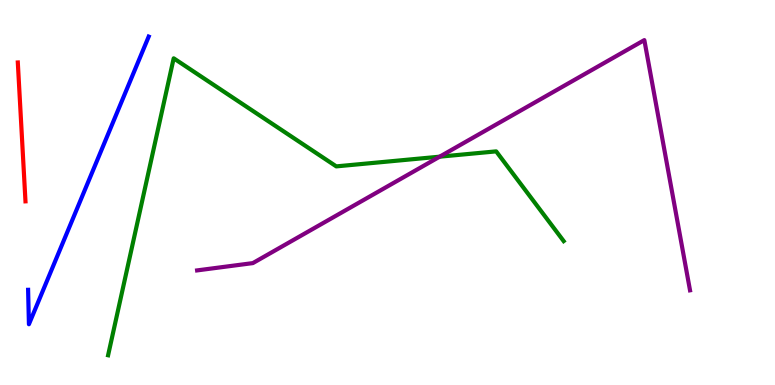[{'lines': ['blue', 'red'], 'intersections': []}, {'lines': ['green', 'red'], 'intersections': []}, {'lines': ['purple', 'red'], 'intersections': []}, {'lines': ['blue', 'green'], 'intersections': []}, {'lines': ['blue', 'purple'], 'intersections': []}, {'lines': ['green', 'purple'], 'intersections': [{'x': 5.67, 'y': 5.93}]}]